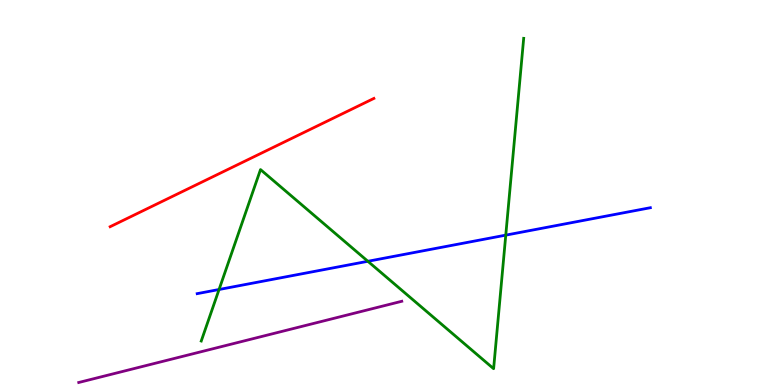[{'lines': ['blue', 'red'], 'intersections': []}, {'lines': ['green', 'red'], 'intersections': []}, {'lines': ['purple', 'red'], 'intersections': []}, {'lines': ['blue', 'green'], 'intersections': [{'x': 2.83, 'y': 2.48}, {'x': 4.75, 'y': 3.21}, {'x': 6.53, 'y': 3.89}]}, {'lines': ['blue', 'purple'], 'intersections': []}, {'lines': ['green', 'purple'], 'intersections': []}]